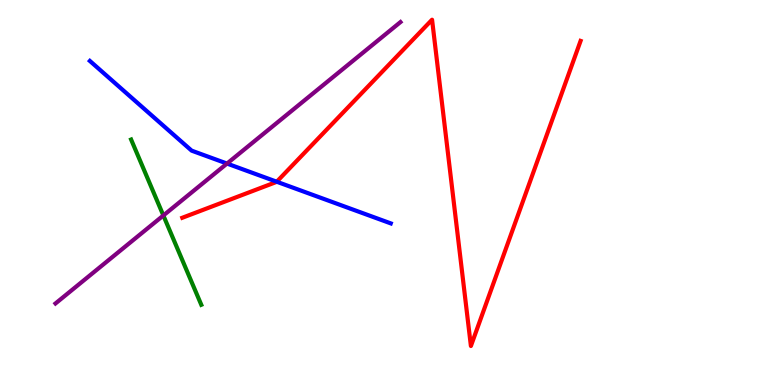[{'lines': ['blue', 'red'], 'intersections': [{'x': 3.57, 'y': 5.28}]}, {'lines': ['green', 'red'], 'intersections': []}, {'lines': ['purple', 'red'], 'intersections': []}, {'lines': ['blue', 'green'], 'intersections': []}, {'lines': ['blue', 'purple'], 'intersections': [{'x': 2.93, 'y': 5.75}]}, {'lines': ['green', 'purple'], 'intersections': [{'x': 2.11, 'y': 4.4}]}]